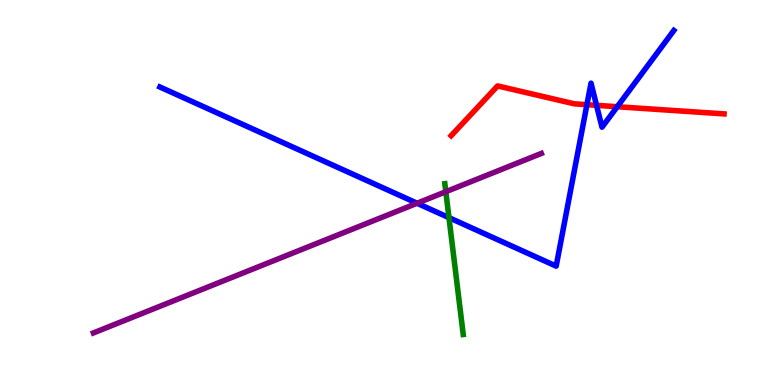[{'lines': ['blue', 'red'], 'intersections': [{'x': 7.57, 'y': 7.28}, {'x': 7.7, 'y': 7.26}, {'x': 7.96, 'y': 7.23}]}, {'lines': ['green', 'red'], 'intersections': []}, {'lines': ['purple', 'red'], 'intersections': []}, {'lines': ['blue', 'green'], 'intersections': [{'x': 5.79, 'y': 4.35}]}, {'lines': ['blue', 'purple'], 'intersections': [{'x': 5.38, 'y': 4.72}]}, {'lines': ['green', 'purple'], 'intersections': [{'x': 5.75, 'y': 5.02}]}]